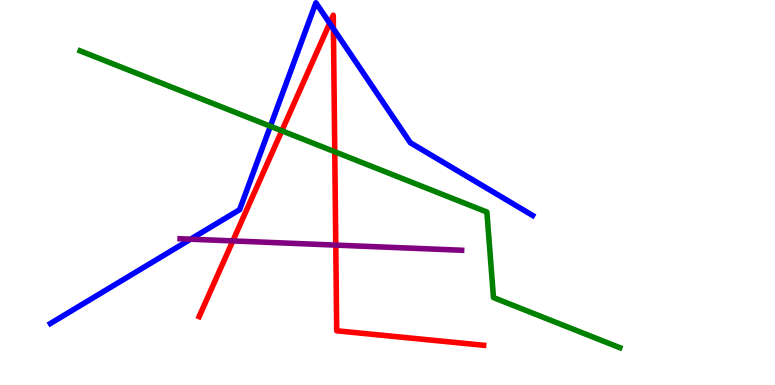[{'lines': ['blue', 'red'], 'intersections': [{'x': 4.25, 'y': 9.4}, {'x': 4.3, 'y': 9.25}]}, {'lines': ['green', 'red'], 'intersections': [{'x': 3.64, 'y': 6.6}, {'x': 4.32, 'y': 6.06}]}, {'lines': ['purple', 'red'], 'intersections': [{'x': 3.0, 'y': 3.74}, {'x': 4.33, 'y': 3.63}]}, {'lines': ['blue', 'green'], 'intersections': [{'x': 3.49, 'y': 6.72}]}, {'lines': ['blue', 'purple'], 'intersections': [{'x': 2.46, 'y': 3.79}]}, {'lines': ['green', 'purple'], 'intersections': []}]